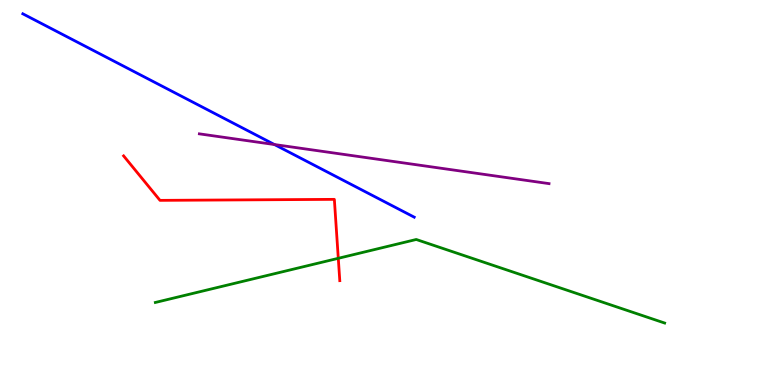[{'lines': ['blue', 'red'], 'intersections': []}, {'lines': ['green', 'red'], 'intersections': [{'x': 4.37, 'y': 3.29}]}, {'lines': ['purple', 'red'], 'intersections': []}, {'lines': ['blue', 'green'], 'intersections': []}, {'lines': ['blue', 'purple'], 'intersections': [{'x': 3.54, 'y': 6.25}]}, {'lines': ['green', 'purple'], 'intersections': []}]